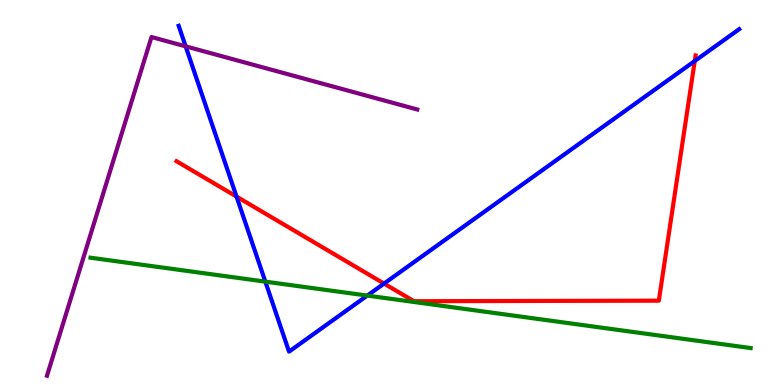[{'lines': ['blue', 'red'], 'intersections': [{'x': 3.05, 'y': 4.89}, {'x': 4.96, 'y': 2.63}, {'x': 8.96, 'y': 8.42}]}, {'lines': ['green', 'red'], 'intersections': []}, {'lines': ['purple', 'red'], 'intersections': []}, {'lines': ['blue', 'green'], 'intersections': [{'x': 3.42, 'y': 2.68}, {'x': 4.74, 'y': 2.32}]}, {'lines': ['blue', 'purple'], 'intersections': [{'x': 2.4, 'y': 8.8}]}, {'lines': ['green', 'purple'], 'intersections': []}]